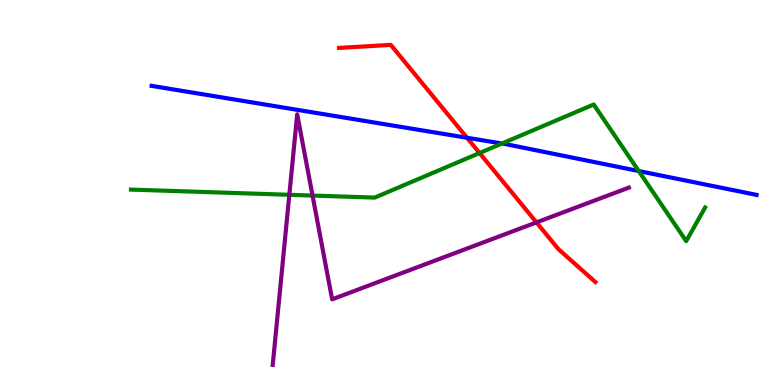[{'lines': ['blue', 'red'], 'intersections': [{'x': 6.03, 'y': 6.42}]}, {'lines': ['green', 'red'], 'intersections': [{'x': 6.19, 'y': 6.02}]}, {'lines': ['purple', 'red'], 'intersections': [{'x': 6.92, 'y': 4.22}]}, {'lines': ['blue', 'green'], 'intersections': [{'x': 6.48, 'y': 6.27}, {'x': 8.24, 'y': 5.56}]}, {'lines': ['blue', 'purple'], 'intersections': []}, {'lines': ['green', 'purple'], 'intersections': [{'x': 3.73, 'y': 4.94}, {'x': 4.03, 'y': 4.92}]}]